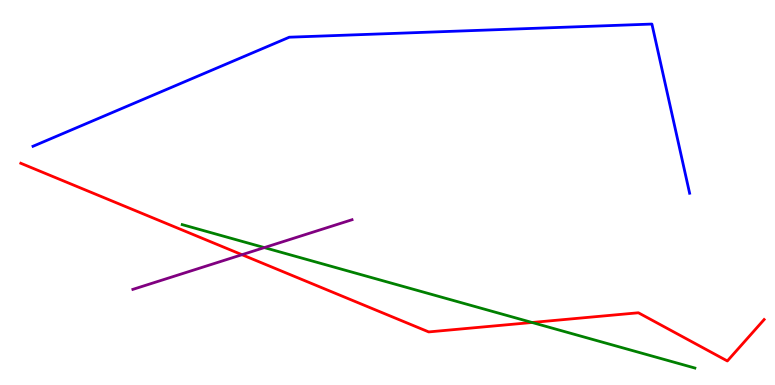[{'lines': ['blue', 'red'], 'intersections': []}, {'lines': ['green', 'red'], 'intersections': [{'x': 6.87, 'y': 1.62}]}, {'lines': ['purple', 'red'], 'intersections': [{'x': 3.12, 'y': 3.38}]}, {'lines': ['blue', 'green'], 'intersections': []}, {'lines': ['blue', 'purple'], 'intersections': []}, {'lines': ['green', 'purple'], 'intersections': [{'x': 3.41, 'y': 3.57}]}]